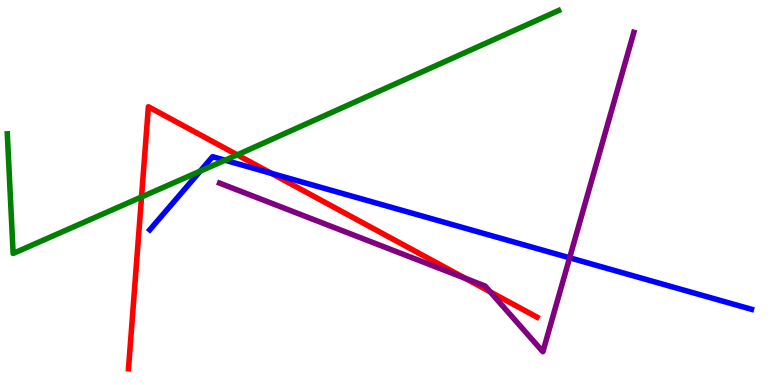[{'lines': ['blue', 'red'], 'intersections': [{'x': 3.5, 'y': 5.5}]}, {'lines': ['green', 'red'], 'intersections': [{'x': 1.83, 'y': 4.88}, {'x': 3.06, 'y': 5.98}]}, {'lines': ['purple', 'red'], 'intersections': [{'x': 6.0, 'y': 2.77}, {'x': 6.32, 'y': 2.42}]}, {'lines': ['blue', 'green'], 'intersections': [{'x': 2.58, 'y': 5.55}, {'x': 2.9, 'y': 5.84}]}, {'lines': ['blue', 'purple'], 'intersections': [{'x': 7.35, 'y': 3.3}]}, {'lines': ['green', 'purple'], 'intersections': []}]